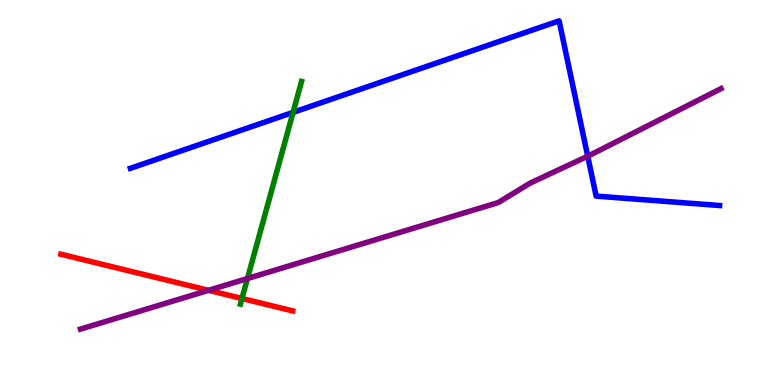[{'lines': ['blue', 'red'], 'intersections': []}, {'lines': ['green', 'red'], 'intersections': [{'x': 3.12, 'y': 2.25}]}, {'lines': ['purple', 'red'], 'intersections': [{'x': 2.69, 'y': 2.46}]}, {'lines': ['blue', 'green'], 'intersections': [{'x': 3.78, 'y': 7.08}]}, {'lines': ['blue', 'purple'], 'intersections': [{'x': 7.58, 'y': 5.94}]}, {'lines': ['green', 'purple'], 'intersections': [{'x': 3.19, 'y': 2.77}]}]